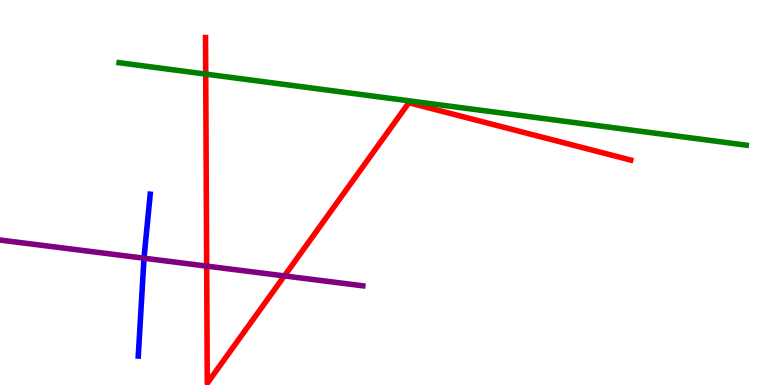[{'lines': ['blue', 'red'], 'intersections': []}, {'lines': ['green', 'red'], 'intersections': [{'x': 2.65, 'y': 8.08}]}, {'lines': ['purple', 'red'], 'intersections': [{'x': 2.67, 'y': 3.09}, {'x': 3.67, 'y': 2.83}]}, {'lines': ['blue', 'green'], 'intersections': []}, {'lines': ['blue', 'purple'], 'intersections': [{'x': 1.86, 'y': 3.29}]}, {'lines': ['green', 'purple'], 'intersections': []}]